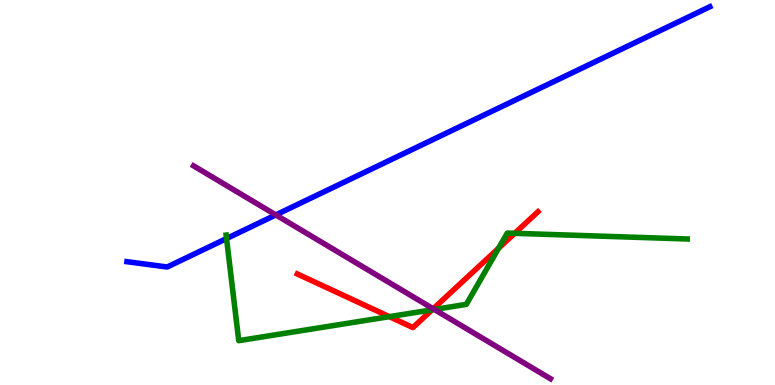[{'lines': ['blue', 'red'], 'intersections': []}, {'lines': ['green', 'red'], 'intersections': [{'x': 5.02, 'y': 1.78}, {'x': 5.57, 'y': 1.95}, {'x': 6.43, 'y': 3.55}, {'x': 6.64, 'y': 3.94}]}, {'lines': ['purple', 'red'], 'intersections': [{'x': 5.59, 'y': 1.98}]}, {'lines': ['blue', 'green'], 'intersections': [{'x': 2.92, 'y': 3.8}]}, {'lines': ['blue', 'purple'], 'intersections': [{'x': 3.56, 'y': 4.42}]}, {'lines': ['green', 'purple'], 'intersections': [{'x': 5.6, 'y': 1.96}]}]